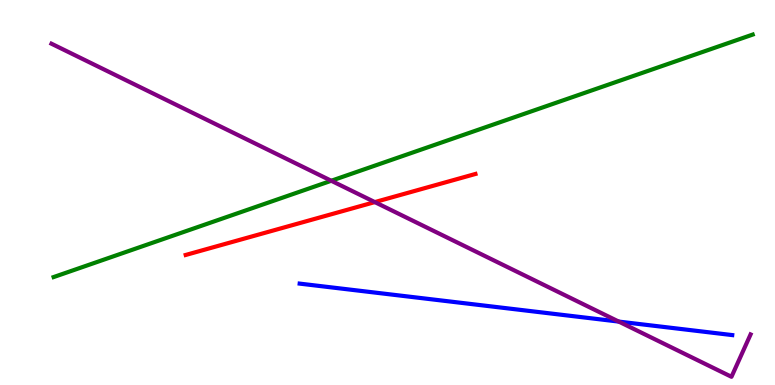[{'lines': ['blue', 'red'], 'intersections': []}, {'lines': ['green', 'red'], 'intersections': []}, {'lines': ['purple', 'red'], 'intersections': [{'x': 4.84, 'y': 4.75}]}, {'lines': ['blue', 'green'], 'intersections': []}, {'lines': ['blue', 'purple'], 'intersections': [{'x': 7.98, 'y': 1.65}]}, {'lines': ['green', 'purple'], 'intersections': [{'x': 4.27, 'y': 5.3}]}]